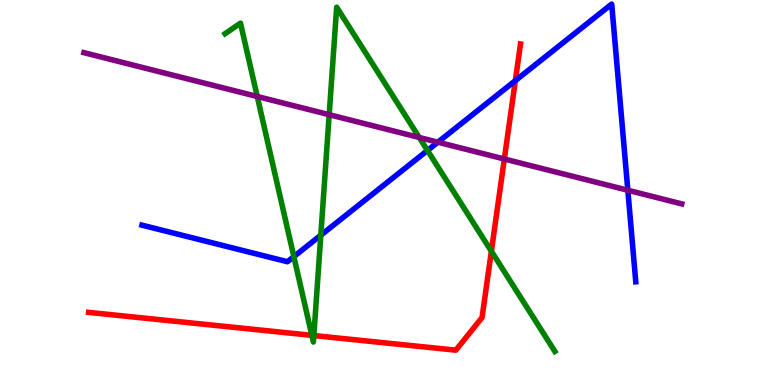[{'lines': ['blue', 'red'], 'intersections': [{'x': 6.65, 'y': 7.91}]}, {'lines': ['green', 'red'], 'intersections': [{'x': 4.02, 'y': 1.29}, {'x': 4.05, 'y': 1.28}, {'x': 6.34, 'y': 3.47}]}, {'lines': ['purple', 'red'], 'intersections': [{'x': 6.51, 'y': 5.87}]}, {'lines': ['blue', 'green'], 'intersections': [{'x': 3.79, 'y': 3.33}, {'x': 4.14, 'y': 3.89}, {'x': 5.52, 'y': 6.09}]}, {'lines': ['blue', 'purple'], 'intersections': [{'x': 5.65, 'y': 6.31}, {'x': 8.1, 'y': 5.06}]}, {'lines': ['green', 'purple'], 'intersections': [{'x': 3.32, 'y': 7.49}, {'x': 4.25, 'y': 7.02}, {'x': 5.41, 'y': 6.43}]}]